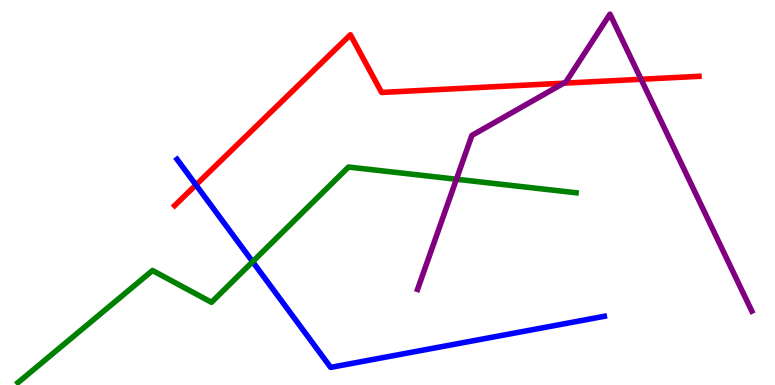[{'lines': ['blue', 'red'], 'intersections': [{'x': 2.53, 'y': 5.2}]}, {'lines': ['green', 'red'], 'intersections': []}, {'lines': ['purple', 'red'], 'intersections': [{'x': 7.27, 'y': 7.84}, {'x': 8.27, 'y': 7.94}]}, {'lines': ['blue', 'green'], 'intersections': [{'x': 3.26, 'y': 3.2}]}, {'lines': ['blue', 'purple'], 'intersections': []}, {'lines': ['green', 'purple'], 'intersections': [{'x': 5.89, 'y': 5.34}]}]